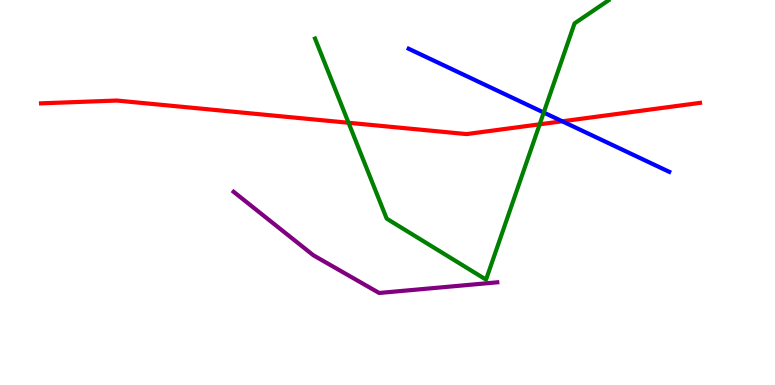[{'lines': ['blue', 'red'], 'intersections': [{'x': 7.25, 'y': 6.85}]}, {'lines': ['green', 'red'], 'intersections': [{'x': 4.5, 'y': 6.81}, {'x': 6.96, 'y': 6.77}]}, {'lines': ['purple', 'red'], 'intersections': []}, {'lines': ['blue', 'green'], 'intersections': [{'x': 7.02, 'y': 7.08}]}, {'lines': ['blue', 'purple'], 'intersections': []}, {'lines': ['green', 'purple'], 'intersections': []}]